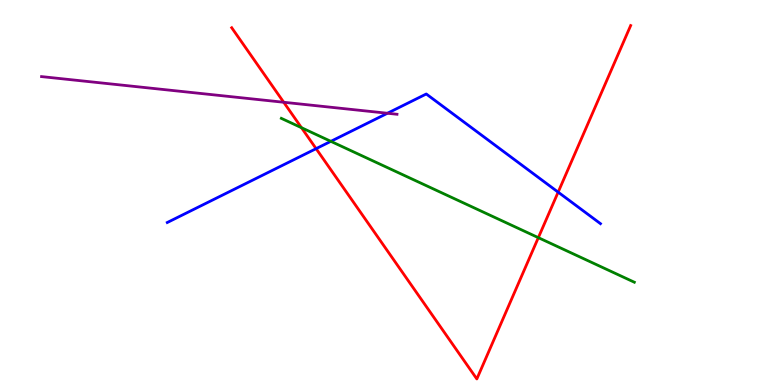[{'lines': ['blue', 'red'], 'intersections': [{'x': 4.08, 'y': 6.14}, {'x': 7.2, 'y': 5.01}]}, {'lines': ['green', 'red'], 'intersections': [{'x': 3.89, 'y': 6.68}, {'x': 6.95, 'y': 3.83}]}, {'lines': ['purple', 'red'], 'intersections': [{'x': 3.66, 'y': 7.34}]}, {'lines': ['blue', 'green'], 'intersections': [{'x': 4.27, 'y': 6.33}]}, {'lines': ['blue', 'purple'], 'intersections': [{'x': 5.0, 'y': 7.06}]}, {'lines': ['green', 'purple'], 'intersections': []}]